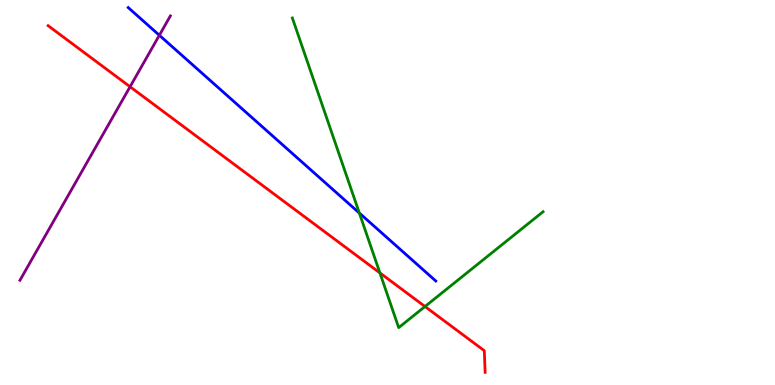[{'lines': ['blue', 'red'], 'intersections': []}, {'lines': ['green', 'red'], 'intersections': [{'x': 4.9, 'y': 2.91}, {'x': 5.48, 'y': 2.04}]}, {'lines': ['purple', 'red'], 'intersections': [{'x': 1.68, 'y': 7.75}]}, {'lines': ['blue', 'green'], 'intersections': [{'x': 4.64, 'y': 4.47}]}, {'lines': ['blue', 'purple'], 'intersections': [{'x': 2.06, 'y': 9.08}]}, {'lines': ['green', 'purple'], 'intersections': []}]